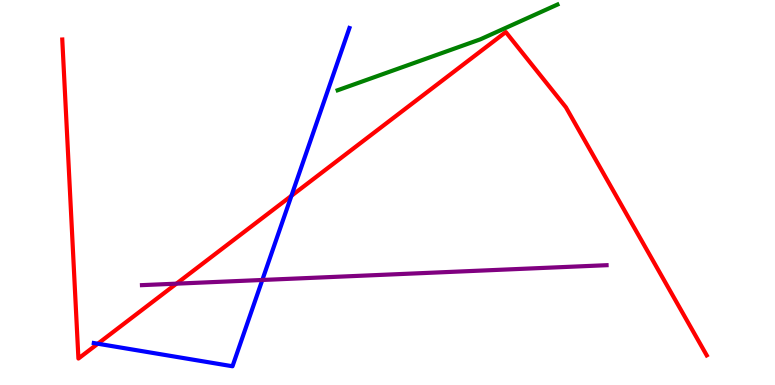[{'lines': ['blue', 'red'], 'intersections': [{'x': 1.26, 'y': 1.07}, {'x': 3.76, 'y': 4.91}]}, {'lines': ['green', 'red'], 'intersections': []}, {'lines': ['purple', 'red'], 'intersections': [{'x': 2.28, 'y': 2.63}]}, {'lines': ['blue', 'green'], 'intersections': []}, {'lines': ['blue', 'purple'], 'intersections': [{'x': 3.38, 'y': 2.73}]}, {'lines': ['green', 'purple'], 'intersections': []}]